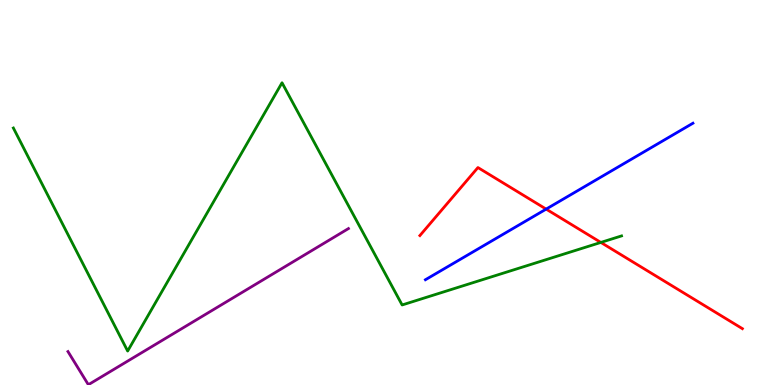[{'lines': ['blue', 'red'], 'intersections': [{'x': 7.05, 'y': 4.57}]}, {'lines': ['green', 'red'], 'intersections': [{'x': 7.75, 'y': 3.7}]}, {'lines': ['purple', 'red'], 'intersections': []}, {'lines': ['blue', 'green'], 'intersections': []}, {'lines': ['blue', 'purple'], 'intersections': []}, {'lines': ['green', 'purple'], 'intersections': []}]